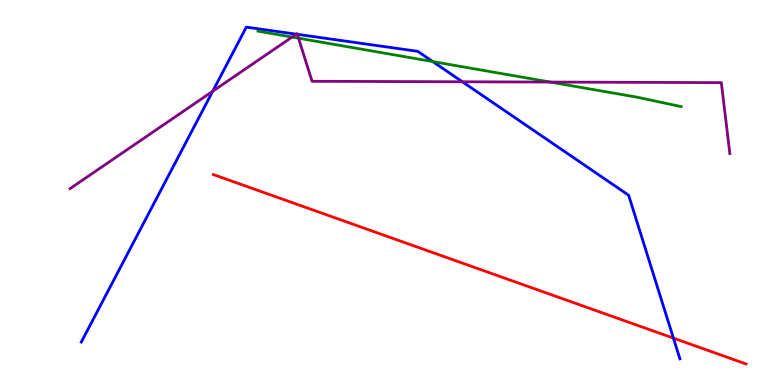[{'lines': ['blue', 'red'], 'intersections': [{'x': 8.69, 'y': 1.22}]}, {'lines': ['green', 'red'], 'intersections': []}, {'lines': ['purple', 'red'], 'intersections': []}, {'lines': ['blue', 'green'], 'intersections': [{'x': 5.58, 'y': 8.4}]}, {'lines': ['blue', 'purple'], 'intersections': [{'x': 2.74, 'y': 7.63}, {'x': 3.82, 'y': 9.11}, {'x': 3.84, 'y': 9.11}, {'x': 5.97, 'y': 7.88}]}, {'lines': ['green', 'purple'], 'intersections': [{'x': 3.77, 'y': 9.04}, {'x': 3.85, 'y': 9.01}, {'x': 7.1, 'y': 7.87}]}]